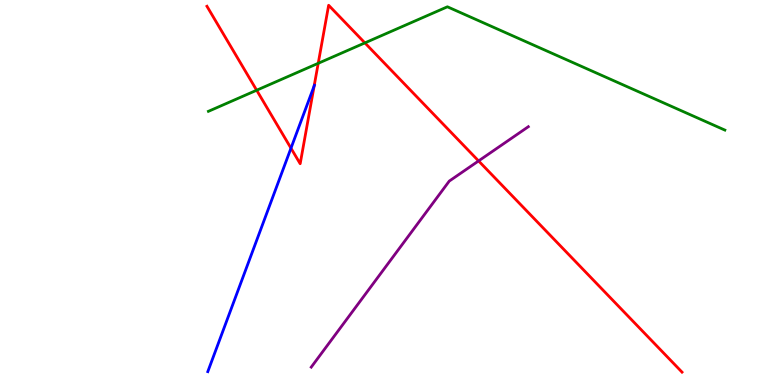[{'lines': ['blue', 'red'], 'intersections': [{'x': 3.75, 'y': 6.15}, {'x': 4.05, 'y': 7.77}]}, {'lines': ['green', 'red'], 'intersections': [{'x': 3.31, 'y': 7.66}, {'x': 4.11, 'y': 8.36}, {'x': 4.71, 'y': 8.89}]}, {'lines': ['purple', 'red'], 'intersections': [{'x': 6.18, 'y': 5.82}]}, {'lines': ['blue', 'green'], 'intersections': []}, {'lines': ['blue', 'purple'], 'intersections': []}, {'lines': ['green', 'purple'], 'intersections': []}]